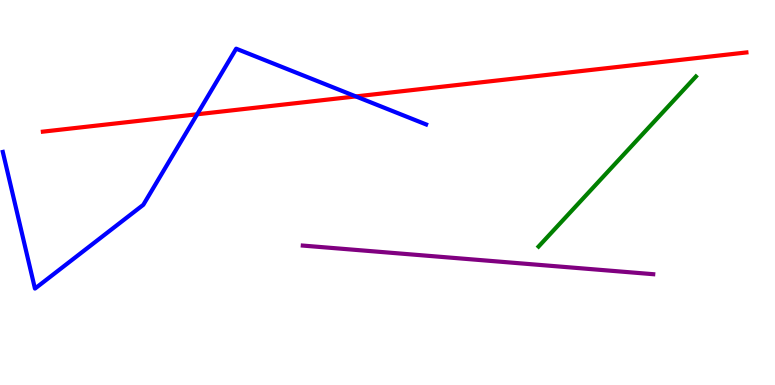[{'lines': ['blue', 'red'], 'intersections': [{'x': 2.54, 'y': 7.03}, {'x': 4.59, 'y': 7.5}]}, {'lines': ['green', 'red'], 'intersections': []}, {'lines': ['purple', 'red'], 'intersections': []}, {'lines': ['blue', 'green'], 'intersections': []}, {'lines': ['blue', 'purple'], 'intersections': []}, {'lines': ['green', 'purple'], 'intersections': []}]